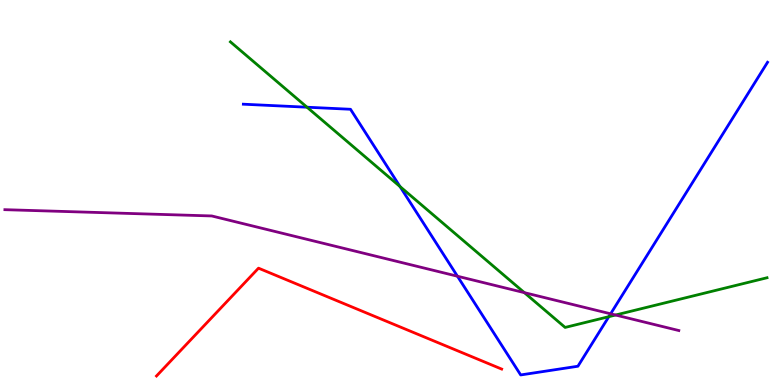[{'lines': ['blue', 'red'], 'intersections': []}, {'lines': ['green', 'red'], 'intersections': []}, {'lines': ['purple', 'red'], 'intersections': []}, {'lines': ['blue', 'green'], 'intersections': [{'x': 3.96, 'y': 7.22}, {'x': 5.16, 'y': 5.15}, {'x': 7.86, 'y': 1.77}]}, {'lines': ['blue', 'purple'], 'intersections': [{'x': 5.9, 'y': 2.83}, {'x': 7.88, 'y': 1.85}]}, {'lines': ['green', 'purple'], 'intersections': [{'x': 6.77, 'y': 2.4}, {'x': 7.94, 'y': 1.82}]}]